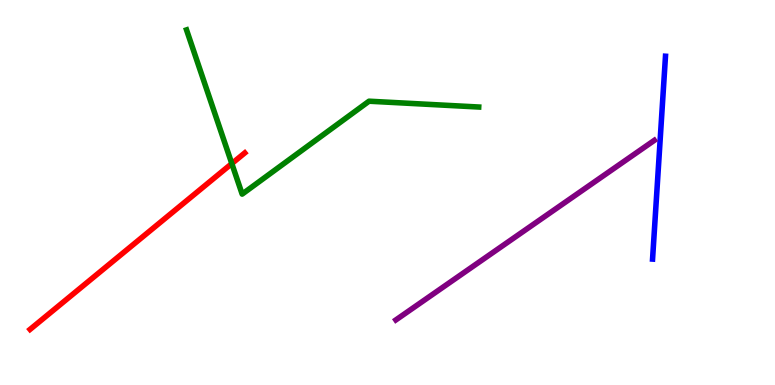[{'lines': ['blue', 'red'], 'intersections': []}, {'lines': ['green', 'red'], 'intersections': [{'x': 2.99, 'y': 5.75}]}, {'lines': ['purple', 'red'], 'intersections': []}, {'lines': ['blue', 'green'], 'intersections': []}, {'lines': ['blue', 'purple'], 'intersections': []}, {'lines': ['green', 'purple'], 'intersections': []}]